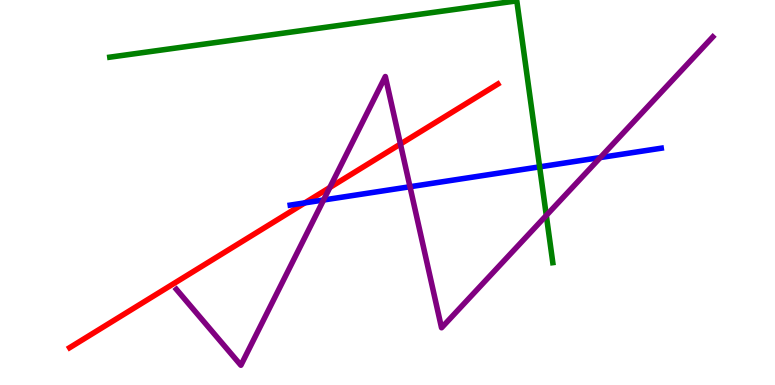[{'lines': ['blue', 'red'], 'intersections': [{'x': 3.93, 'y': 4.73}]}, {'lines': ['green', 'red'], 'intersections': []}, {'lines': ['purple', 'red'], 'intersections': [{'x': 4.26, 'y': 5.13}, {'x': 5.17, 'y': 6.26}]}, {'lines': ['blue', 'green'], 'intersections': [{'x': 6.96, 'y': 5.67}]}, {'lines': ['blue', 'purple'], 'intersections': [{'x': 4.18, 'y': 4.81}, {'x': 5.29, 'y': 5.15}, {'x': 7.75, 'y': 5.91}]}, {'lines': ['green', 'purple'], 'intersections': [{'x': 7.05, 'y': 4.4}]}]